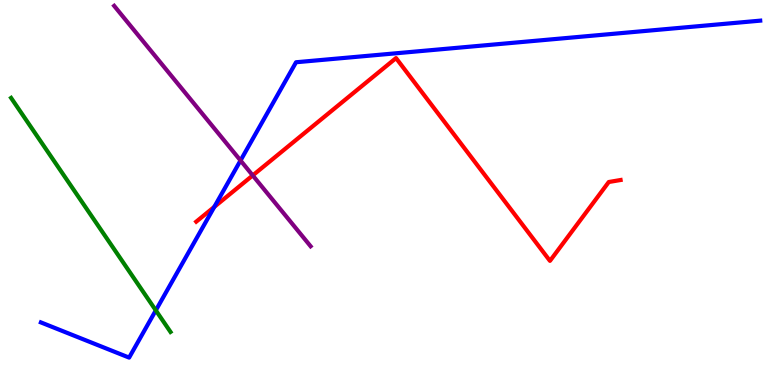[{'lines': ['blue', 'red'], 'intersections': [{'x': 2.77, 'y': 4.63}]}, {'lines': ['green', 'red'], 'intersections': []}, {'lines': ['purple', 'red'], 'intersections': [{'x': 3.26, 'y': 5.44}]}, {'lines': ['blue', 'green'], 'intersections': [{'x': 2.01, 'y': 1.94}]}, {'lines': ['blue', 'purple'], 'intersections': [{'x': 3.1, 'y': 5.83}]}, {'lines': ['green', 'purple'], 'intersections': []}]